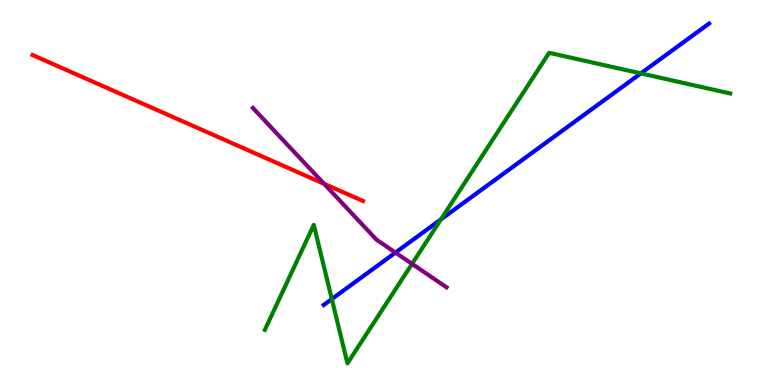[{'lines': ['blue', 'red'], 'intersections': []}, {'lines': ['green', 'red'], 'intersections': []}, {'lines': ['purple', 'red'], 'intersections': [{'x': 4.18, 'y': 5.23}]}, {'lines': ['blue', 'green'], 'intersections': [{'x': 4.28, 'y': 2.23}, {'x': 5.69, 'y': 4.3}, {'x': 8.27, 'y': 8.09}]}, {'lines': ['blue', 'purple'], 'intersections': [{'x': 5.1, 'y': 3.44}]}, {'lines': ['green', 'purple'], 'intersections': [{'x': 5.32, 'y': 3.15}]}]